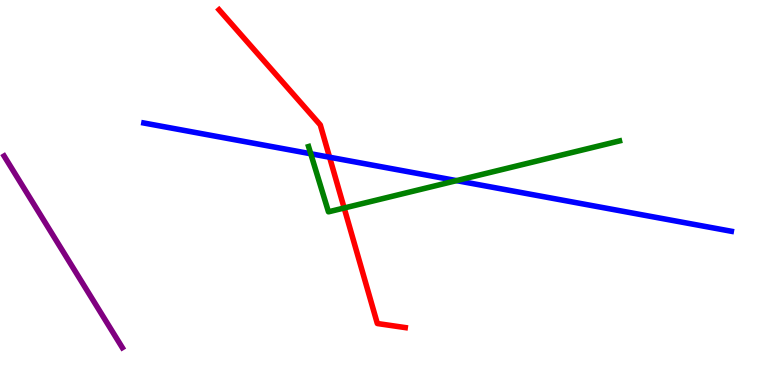[{'lines': ['blue', 'red'], 'intersections': [{'x': 4.25, 'y': 5.92}]}, {'lines': ['green', 'red'], 'intersections': [{'x': 4.44, 'y': 4.6}]}, {'lines': ['purple', 'red'], 'intersections': []}, {'lines': ['blue', 'green'], 'intersections': [{'x': 4.01, 'y': 6.01}, {'x': 5.89, 'y': 5.31}]}, {'lines': ['blue', 'purple'], 'intersections': []}, {'lines': ['green', 'purple'], 'intersections': []}]